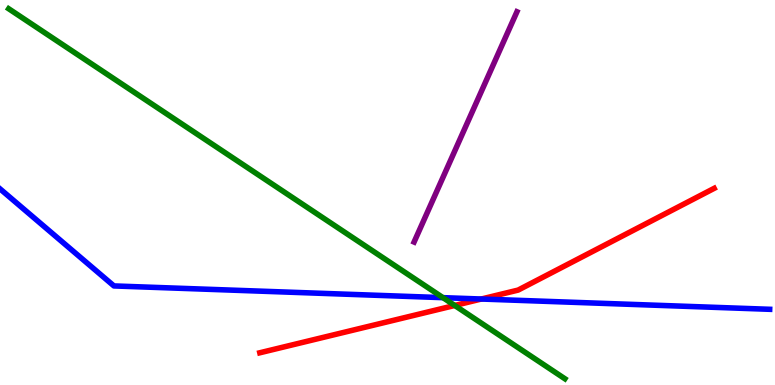[{'lines': ['blue', 'red'], 'intersections': [{'x': 6.21, 'y': 2.23}]}, {'lines': ['green', 'red'], 'intersections': [{'x': 5.87, 'y': 2.07}]}, {'lines': ['purple', 'red'], 'intersections': []}, {'lines': ['blue', 'green'], 'intersections': [{'x': 5.72, 'y': 2.27}]}, {'lines': ['blue', 'purple'], 'intersections': []}, {'lines': ['green', 'purple'], 'intersections': []}]